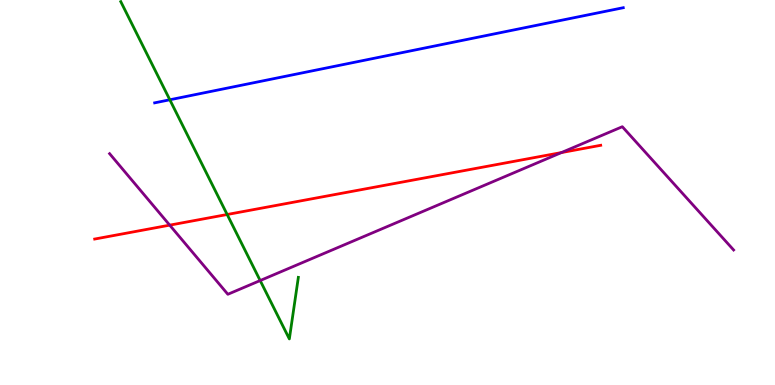[{'lines': ['blue', 'red'], 'intersections': []}, {'lines': ['green', 'red'], 'intersections': [{'x': 2.93, 'y': 4.43}]}, {'lines': ['purple', 'red'], 'intersections': [{'x': 2.19, 'y': 4.15}, {'x': 7.24, 'y': 6.04}]}, {'lines': ['blue', 'green'], 'intersections': [{'x': 2.19, 'y': 7.41}]}, {'lines': ['blue', 'purple'], 'intersections': []}, {'lines': ['green', 'purple'], 'intersections': [{'x': 3.36, 'y': 2.71}]}]